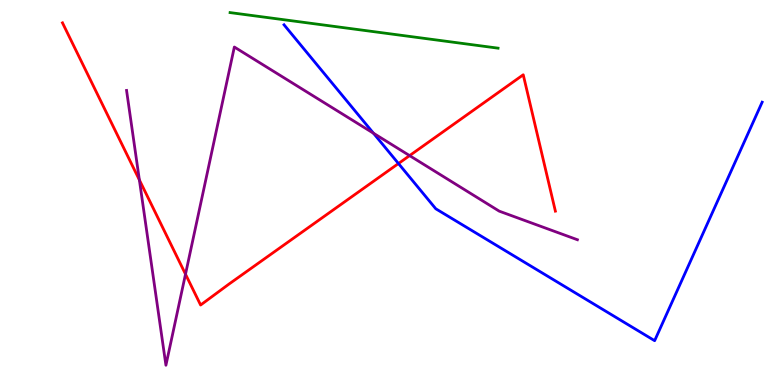[{'lines': ['blue', 'red'], 'intersections': [{'x': 5.14, 'y': 5.75}]}, {'lines': ['green', 'red'], 'intersections': []}, {'lines': ['purple', 'red'], 'intersections': [{'x': 1.8, 'y': 5.33}, {'x': 2.39, 'y': 2.88}, {'x': 5.29, 'y': 5.96}]}, {'lines': ['blue', 'green'], 'intersections': []}, {'lines': ['blue', 'purple'], 'intersections': [{'x': 4.82, 'y': 6.54}]}, {'lines': ['green', 'purple'], 'intersections': []}]